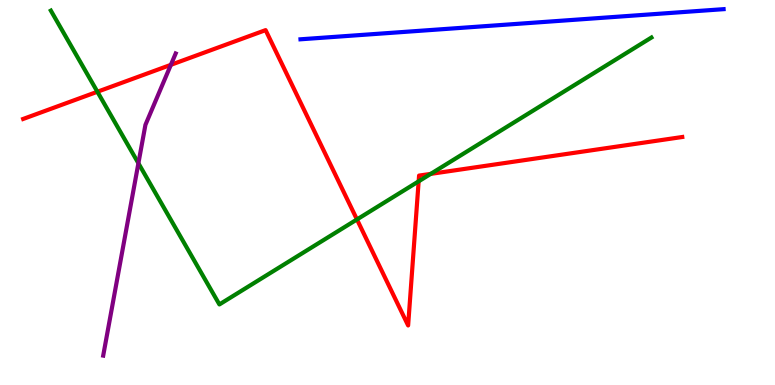[{'lines': ['blue', 'red'], 'intersections': []}, {'lines': ['green', 'red'], 'intersections': [{'x': 1.26, 'y': 7.62}, {'x': 4.61, 'y': 4.3}, {'x': 5.4, 'y': 5.29}, {'x': 5.56, 'y': 5.48}]}, {'lines': ['purple', 'red'], 'intersections': [{'x': 2.2, 'y': 8.32}]}, {'lines': ['blue', 'green'], 'intersections': []}, {'lines': ['blue', 'purple'], 'intersections': []}, {'lines': ['green', 'purple'], 'intersections': [{'x': 1.79, 'y': 5.76}]}]